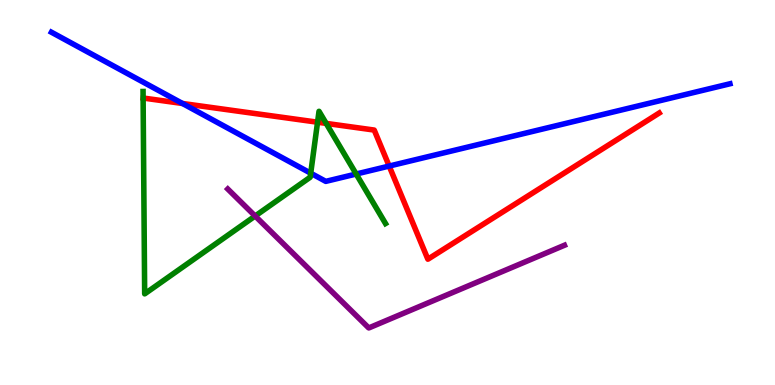[{'lines': ['blue', 'red'], 'intersections': [{'x': 2.35, 'y': 7.31}, {'x': 5.02, 'y': 5.69}]}, {'lines': ['green', 'red'], 'intersections': [{'x': 4.1, 'y': 6.83}, {'x': 4.21, 'y': 6.79}]}, {'lines': ['purple', 'red'], 'intersections': []}, {'lines': ['blue', 'green'], 'intersections': [{'x': 4.01, 'y': 5.5}, {'x': 4.6, 'y': 5.48}]}, {'lines': ['blue', 'purple'], 'intersections': []}, {'lines': ['green', 'purple'], 'intersections': [{'x': 3.29, 'y': 4.39}]}]